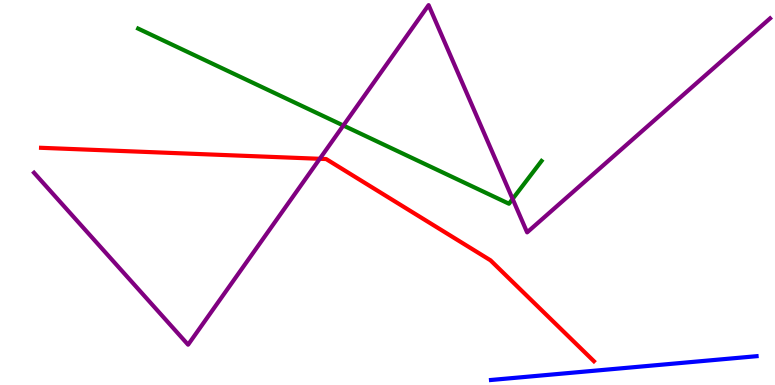[{'lines': ['blue', 'red'], 'intersections': []}, {'lines': ['green', 'red'], 'intersections': []}, {'lines': ['purple', 'red'], 'intersections': [{'x': 4.13, 'y': 5.88}]}, {'lines': ['blue', 'green'], 'intersections': []}, {'lines': ['blue', 'purple'], 'intersections': []}, {'lines': ['green', 'purple'], 'intersections': [{'x': 4.43, 'y': 6.74}, {'x': 6.61, 'y': 4.83}]}]